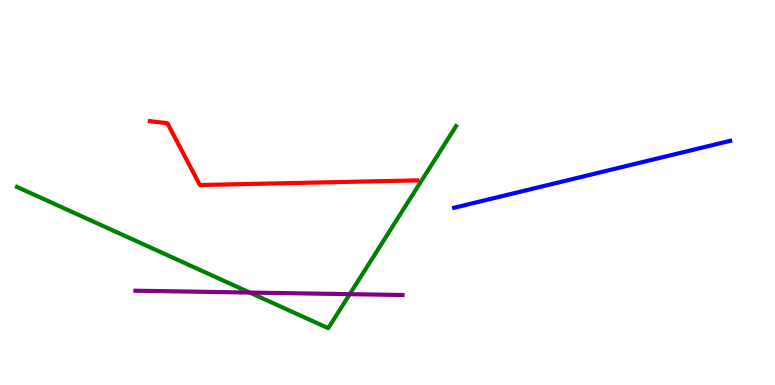[{'lines': ['blue', 'red'], 'intersections': []}, {'lines': ['green', 'red'], 'intersections': []}, {'lines': ['purple', 'red'], 'intersections': []}, {'lines': ['blue', 'green'], 'intersections': []}, {'lines': ['blue', 'purple'], 'intersections': []}, {'lines': ['green', 'purple'], 'intersections': [{'x': 3.22, 'y': 2.4}, {'x': 4.51, 'y': 2.36}]}]